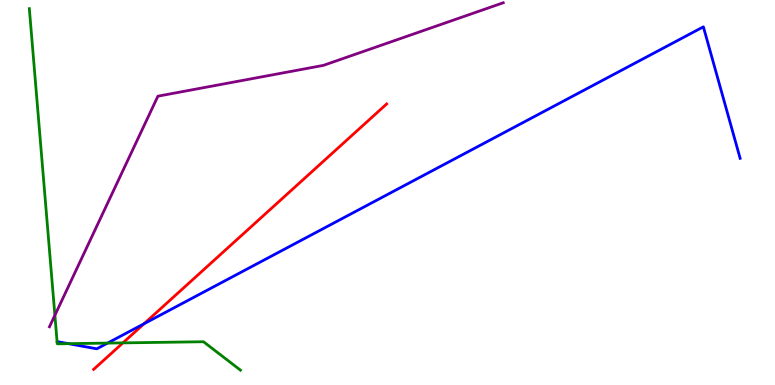[{'lines': ['blue', 'red'], 'intersections': [{'x': 1.86, 'y': 1.59}]}, {'lines': ['green', 'red'], 'intersections': [{'x': 1.59, 'y': 1.09}]}, {'lines': ['purple', 'red'], 'intersections': []}, {'lines': ['blue', 'green'], 'intersections': [{'x': 0.882, 'y': 1.07}, {'x': 1.39, 'y': 1.09}]}, {'lines': ['blue', 'purple'], 'intersections': []}, {'lines': ['green', 'purple'], 'intersections': [{'x': 0.708, 'y': 1.81}]}]